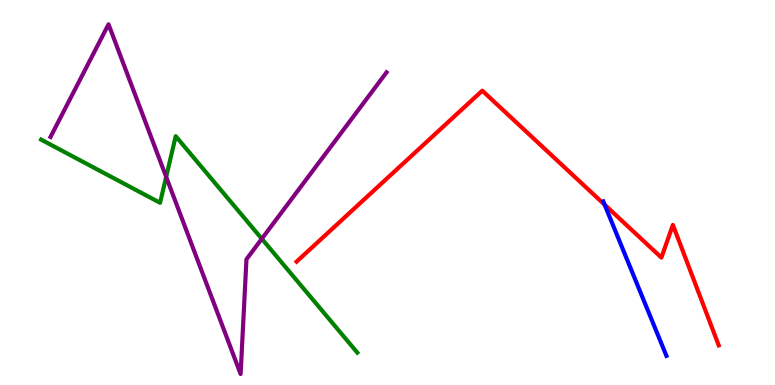[{'lines': ['blue', 'red'], 'intersections': [{'x': 7.8, 'y': 4.68}]}, {'lines': ['green', 'red'], 'intersections': []}, {'lines': ['purple', 'red'], 'intersections': []}, {'lines': ['blue', 'green'], 'intersections': []}, {'lines': ['blue', 'purple'], 'intersections': []}, {'lines': ['green', 'purple'], 'intersections': [{'x': 2.14, 'y': 5.41}, {'x': 3.38, 'y': 3.8}]}]